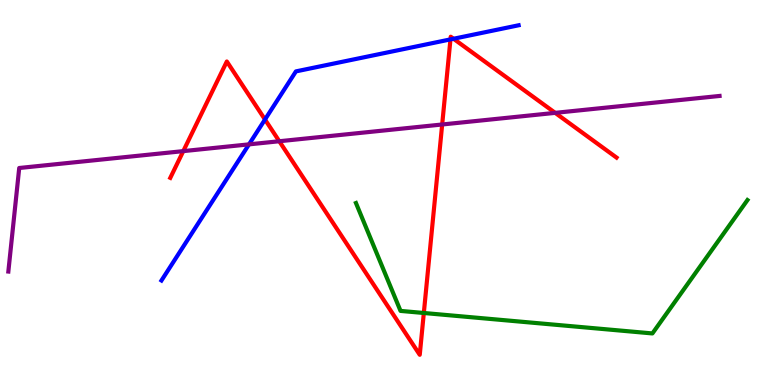[{'lines': ['blue', 'red'], 'intersections': [{'x': 3.42, 'y': 6.9}, {'x': 5.81, 'y': 8.98}, {'x': 5.85, 'y': 8.99}]}, {'lines': ['green', 'red'], 'intersections': [{'x': 5.47, 'y': 1.87}]}, {'lines': ['purple', 'red'], 'intersections': [{'x': 2.36, 'y': 6.07}, {'x': 3.6, 'y': 6.33}, {'x': 5.71, 'y': 6.77}, {'x': 7.16, 'y': 7.07}]}, {'lines': ['blue', 'green'], 'intersections': []}, {'lines': ['blue', 'purple'], 'intersections': [{'x': 3.21, 'y': 6.25}]}, {'lines': ['green', 'purple'], 'intersections': []}]